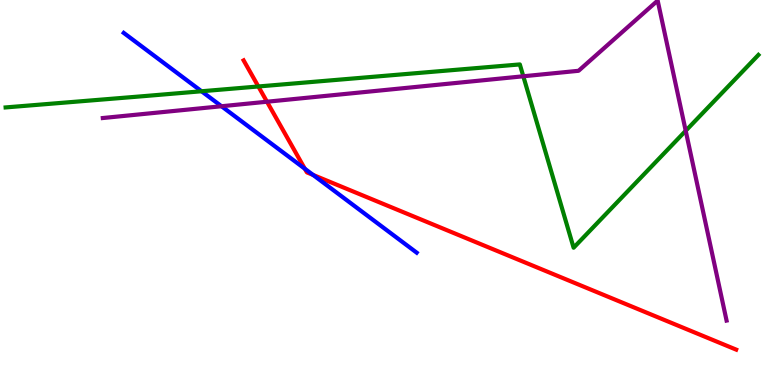[{'lines': ['blue', 'red'], 'intersections': [{'x': 3.93, 'y': 5.62}, {'x': 4.04, 'y': 5.46}]}, {'lines': ['green', 'red'], 'intersections': [{'x': 3.33, 'y': 7.75}]}, {'lines': ['purple', 'red'], 'intersections': [{'x': 3.44, 'y': 7.36}]}, {'lines': ['blue', 'green'], 'intersections': [{'x': 2.6, 'y': 7.63}]}, {'lines': ['blue', 'purple'], 'intersections': [{'x': 2.86, 'y': 7.24}]}, {'lines': ['green', 'purple'], 'intersections': [{'x': 6.75, 'y': 8.02}, {'x': 8.85, 'y': 6.6}]}]